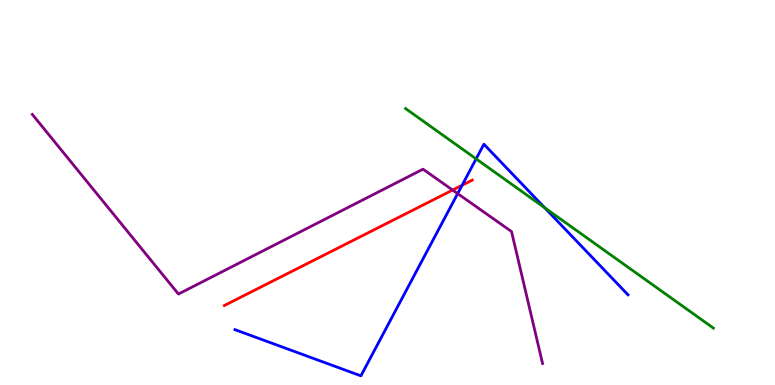[{'lines': ['blue', 'red'], 'intersections': [{'x': 5.96, 'y': 5.19}]}, {'lines': ['green', 'red'], 'intersections': []}, {'lines': ['purple', 'red'], 'intersections': [{'x': 5.84, 'y': 5.06}]}, {'lines': ['blue', 'green'], 'intersections': [{'x': 6.14, 'y': 5.87}, {'x': 7.03, 'y': 4.6}]}, {'lines': ['blue', 'purple'], 'intersections': [{'x': 5.91, 'y': 4.97}]}, {'lines': ['green', 'purple'], 'intersections': []}]